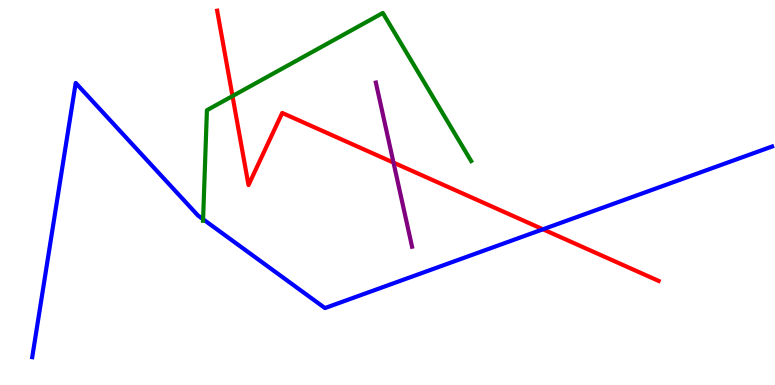[{'lines': ['blue', 'red'], 'intersections': [{'x': 7.01, 'y': 4.04}]}, {'lines': ['green', 'red'], 'intersections': [{'x': 3.0, 'y': 7.5}]}, {'lines': ['purple', 'red'], 'intersections': [{'x': 5.08, 'y': 5.78}]}, {'lines': ['blue', 'green'], 'intersections': [{'x': 2.62, 'y': 4.31}]}, {'lines': ['blue', 'purple'], 'intersections': []}, {'lines': ['green', 'purple'], 'intersections': []}]